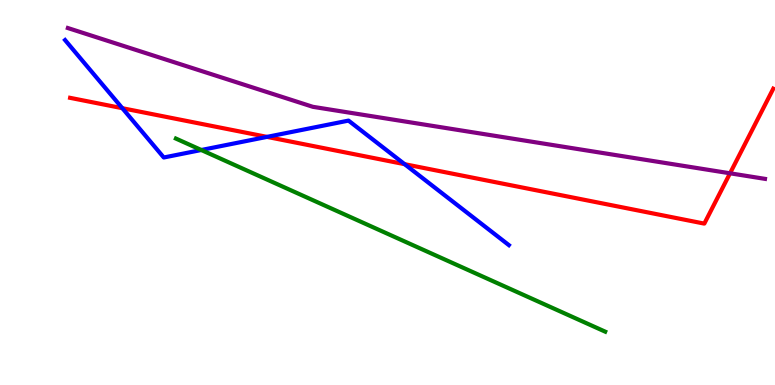[{'lines': ['blue', 'red'], 'intersections': [{'x': 1.58, 'y': 7.19}, {'x': 3.44, 'y': 6.44}, {'x': 5.22, 'y': 5.74}]}, {'lines': ['green', 'red'], 'intersections': []}, {'lines': ['purple', 'red'], 'intersections': [{'x': 9.42, 'y': 5.5}]}, {'lines': ['blue', 'green'], 'intersections': [{'x': 2.6, 'y': 6.1}]}, {'lines': ['blue', 'purple'], 'intersections': []}, {'lines': ['green', 'purple'], 'intersections': []}]